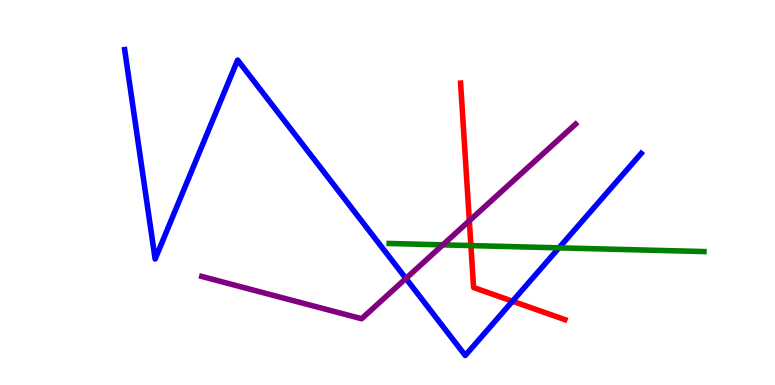[{'lines': ['blue', 'red'], 'intersections': [{'x': 6.61, 'y': 2.18}]}, {'lines': ['green', 'red'], 'intersections': [{'x': 6.08, 'y': 3.62}]}, {'lines': ['purple', 'red'], 'intersections': [{'x': 6.06, 'y': 4.27}]}, {'lines': ['blue', 'green'], 'intersections': [{'x': 7.21, 'y': 3.56}]}, {'lines': ['blue', 'purple'], 'intersections': [{'x': 5.24, 'y': 2.77}]}, {'lines': ['green', 'purple'], 'intersections': [{'x': 5.71, 'y': 3.64}]}]